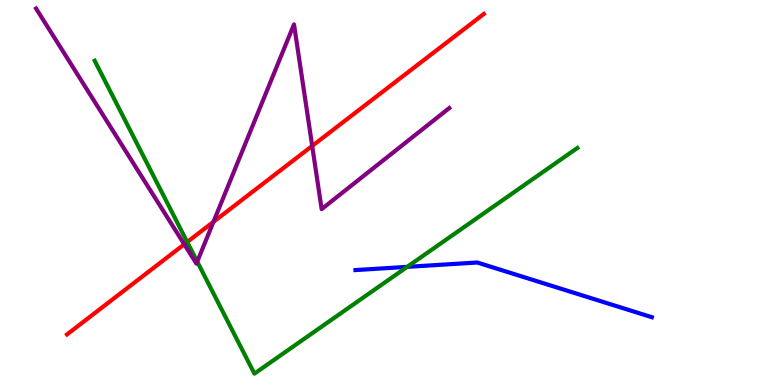[{'lines': ['blue', 'red'], 'intersections': []}, {'lines': ['green', 'red'], 'intersections': [{'x': 2.42, 'y': 3.71}]}, {'lines': ['purple', 'red'], 'intersections': [{'x': 2.38, 'y': 3.65}, {'x': 2.75, 'y': 4.24}, {'x': 4.03, 'y': 6.21}]}, {'lines': ['blue', 'green'], 'intersections': [{'x': 5.25, 'y': 3.07}]}, {'lines': ['blue', 'purple'], 'intersections': []}, {'lines': ['green', 'purple'], 'intersections': [{'x': 2.55, 'y': 3.2}]}]